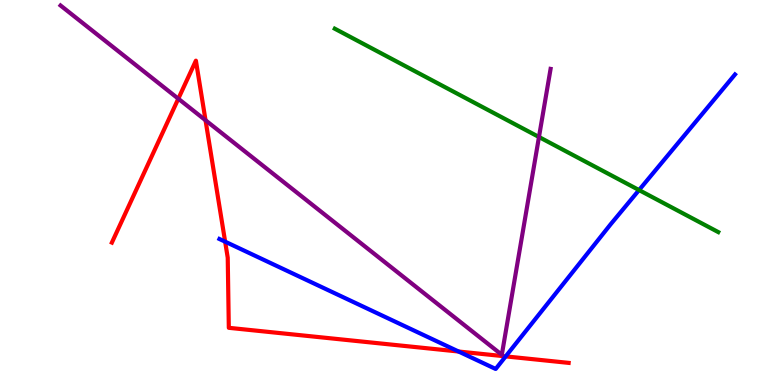[{'lines': ['blue', 'red'], 'intersections': [{'x': 2.91, 'y': 3.72}, {'x': 5.92, 'y': 0.87}, {'x': 6.52, 'y': 0.743}]}, {'lines': ['green', 'red'], 'intersections': []}, {'lines': ['purple', 'red'], 'intersections': [{'x': 2.3, 'y': 7.44}, {'x': 2.65, 'y': 6.88}]}, {'lines': ['blue', 'green'], 'intersections': [{'x': 8.25, 'y': 5.06}]}, {'lines': ['blue', 'purple'], 'intersections': []}, {'lines': ['green', 'purple'], 'intersections': [{'x': 6.95, 'y': 6.44}]}]